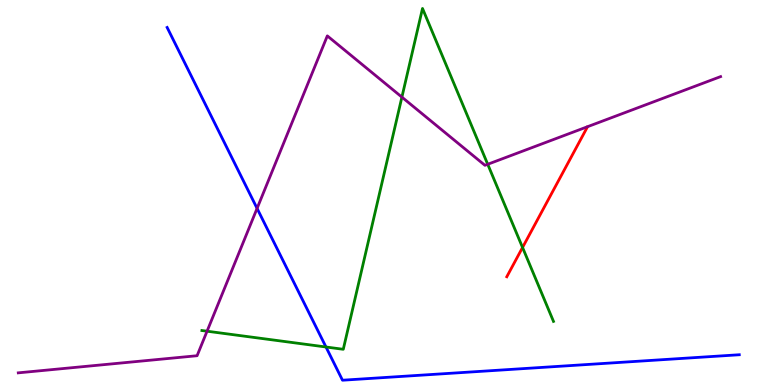[{'lines': ['blue', 'red'], 'intersections': []}, {'lines': ['green', 'red'], 'intersections': [{'x': 6.74, 'y': 3.57}]}, {'lines': ['purple', 'red'], 'intersections': []}, {'lines': ['blue', 'green'], 'intersections': [{'x': 4.21, 'y': 0.987}]}, {'lines': ['blue', 'purple'], 'intersections': [{'x': 3.32, 'y': 4.59}]}, {'lines': ['green', 'purple'], 'intersections': [{'x': 2.67, 'y': 1.4}, {'x': 5.19, 'y': 7.48}, {'x': 6.29, 'y': 5.73}]}]